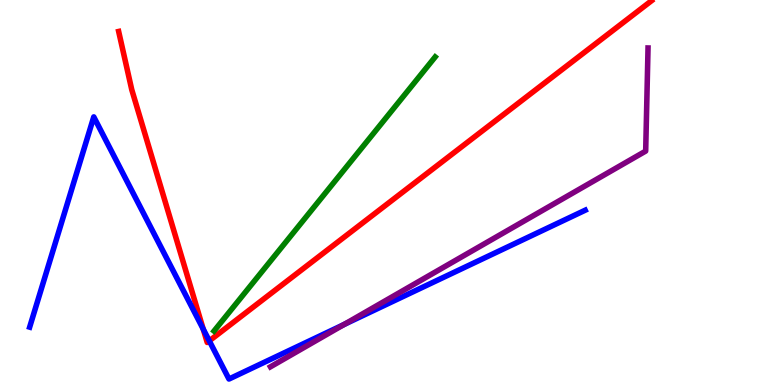[{'lines': ['blue', 'red'], 'intersections': [{'x': 2.62, 'y': 1.45}, {'x': 2.7, 'y': 1.15}]}, {'lines': ['green', 'red'], 'intersections': []}, {'lines': ['purple', 'red'], 'intersections': []}, {'lines': ['blue', 'green'], 'intersections': []}, {'lines': ['blue', 'purple'], 'intersections': [{'x': 4.44, 'y': 1.57}]}, {'lines': ['green', 'purple'], 'intersections': []}]